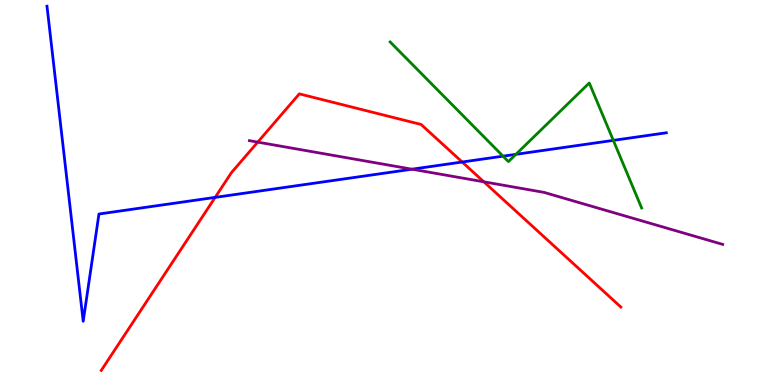[{'lines': ['blue', 'red'], 'intersections': [{'x': 2.78, 'y': 4.87}, {'x': 5.96, 'y': 5.79}]}, {'lines': ['green', 'red'], 'intersections': []}, {'lines': ['purple', 'red'], 'intersections': [{'x': 3.33, 'y': 6.31}, {'x': 6.24, 'y': 5.28}]}, {'lines': ['blue', 'green'], 'intersections': [{'x': 6.49, 'y': 5.94}, {'x': 6.66, 'y': 5.99}, {'x': 7.91, 'y': 6.35}]}, {'lines': ['blue', 'purple'], 'intersections': [{'x': 5.32, 'y': 5.61}]}, {'lines': ['green', 'purple'], 'intersections': []}]